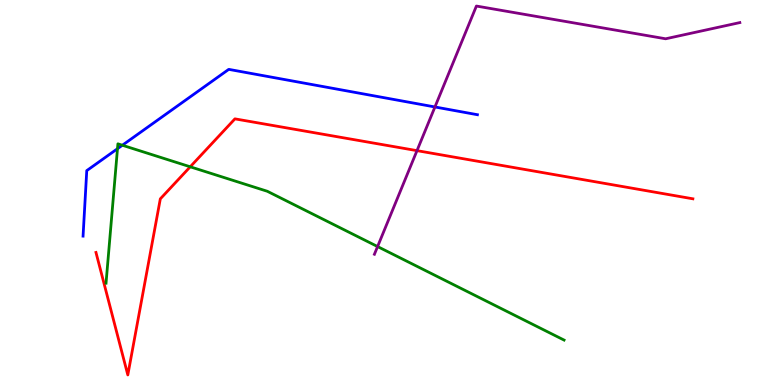[{'lines': ['blue', 'red'], 'intersections': []}, {'lines': ['green', 'red'], 'intersections': [{'x': 2.45, 'y': 5.67}]}, {'lines': ['purple', 'red'], 'intersections': [{'x': 5.38, 'y': 6.09}]}, {'lines': ['blue', 'green'], 'intersections': [{'x': 1.52, 'y': 6.14}, {'x': 1.58, 'y': 6.23}]}, {'lines': ['blue', 'purple'], 'intersections': [{'x': 5.61, 'y': 7.22}]}, {'lines': ['green', 'purple'], 'intersections': [{'x': 4.87, 'y': 3.6}]}]